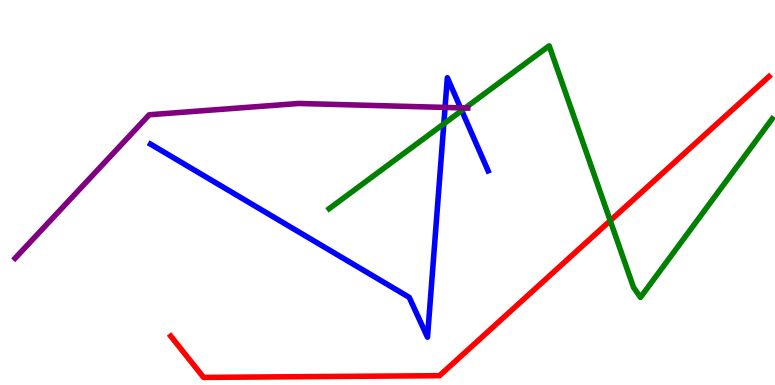[{'lines': ['blue', 'red'], 'intersections': []}, {'lines': ['green', 'red'], 'intersections': [{'x': 7.87, 'y': 4.27}]}, {'lines': ['purple', 'red'], 'intersections': []}, {'lines': ['blue', 'green'], 'intersections': [{'x': 5.73, 'y': 6.78}, {'x': 5.96, 'y': 7.13}]}, {'lines': ['blue', 'purple'], 'intersections': [{'x': 5.74, 'y': 7.21}, {'x': 5.94, 'y': 7.2}]}, {'lines': ['green', 'purple'], 'intersections': [{'x': 6.0, 'y': 7.2}]}]